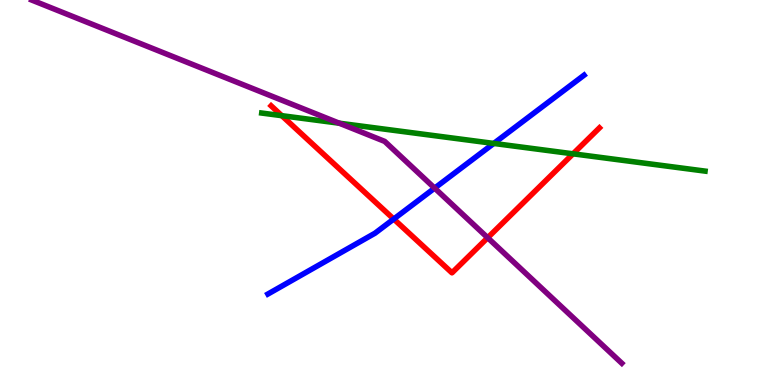[{'lines': ['blue', 'red'], 'intersections': [{'x': 5.08, 'y': 4.31}]}, {'lines': ['green', 'red'], 'intersections': [{'x': 3.64, 'y': 7.0}, {'x': 7.39, 'y': 6.0}]}, {'lines': ['purple', 'red'], 'intersections': [{'x': 6.29, 'y': 3.82}]}, {'lines': ['blue', 'green'], 'intersections': [{'x': 6.37, 'y': 6.27}]}, {'lines': ['blue', 'purple'], 'intersections': [{'x': 5.61, 'y': 5.11}]}, {'lines': ['green', 'purple'], 'intersections': [{'x': 4.38, 'y': 6.8}]}]